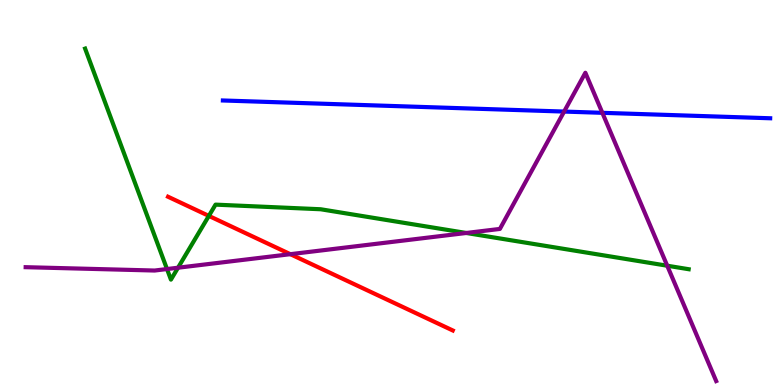[{'lines': ['blue', 'red'], 'intersections': []}, {'lines': ['green', 'red'], 'intersections': [{'x': 2.69, 'y': 4.39}]}, {'lines': ['purple', 'red'], 'intersections': [{'x': 3.75, 'y': 3.4}]}, {'lines': ['blue', 'green'], 'intersections': []}, {'lines': ['blue', 'purple'], 'intersections': [{'x': 7.28, 'y': 7.1}, {'x': 7.77, 'y': 7.07}]}, {'lines': ['green', 'purple'], 'intersections': [{'x': 2.15, 'y': 3.01}, {'x': 2.3, 'y': 3.05}, {'x': 6.02, 'y': 3.95}, {'x': 8.61, 'y': 3.1}]}]